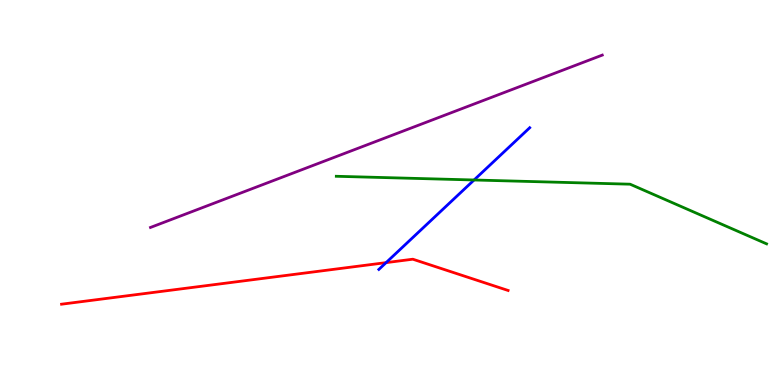[{'lines': ['blue', 'red'], 'intersections': [{'x': 4.98, 'y': 3.18}]}, {'lines': ['green', 'red'], 'intersections': []}, {'lines': ['purple', 'red'], 'intersections': []}, {'lines': ['blue', 'green'], 'intersections': [{'x': 6.12, 'y': 5.32}]}, {'lines': ['blue', 'purple'], 'intersections': []}, {'lines': ['green', 'purple'], 'intersections': []}]